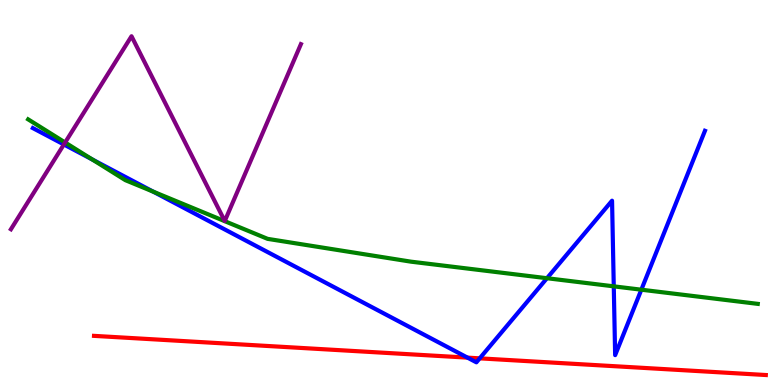[{'lines': ['blue', 'red'], 'intersections': [{'x': 6.03, 'y': 0.711}, {'x': 6.19, 'y': 0.692}]}, {'lines': ['green', 'red'], 'intersections': []}, {'lines': ['purple', 'red'], 'intersections': []}, {'lines': ['blue', 'green'], 'intersections': [{'x': 1.19, 'y': 5.86}, {'x': 1.98, 'y': 5.02}, {'x': 7.06, 'y': 2.77}, {'x': 7.92, 'y': 2.56}, {'x': 8.28, 'y': 2.48}]}, {'lines': ['blue', 'purple'], 'intersections': [{'x': 0.824, 'y': 6.25}]}, {'lines': ['green', 'purple'], 'intersections': [{'x': 0.84, 'y': 6.3}]}]